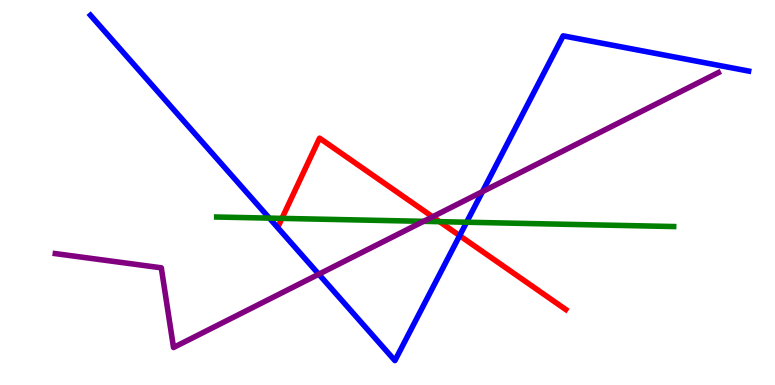[{'lines': ['blue', 'red'], 'intersections': [{'x': 5.93, 'y': 3.88}]}, {'lines': ['green', 'red'], 'intersections': [{'x': 3.64, 'y': 4.33}, {'x': 5.67, 'y': 4.24}]}, {'lines': ['purple', 'red'], 'intersections': [{'x': 5.58, 'y': 4.37}]}, {'lines': ['blue', 'green'], 'intersections': [{'x': 3.48, 'y': 4.33}, {'x': 6.02, 'y': 4.23}]}, {'lines': ['blue', 'purple'], 'intersections': [{'x': 4.11, 'y': 2.88}, {'x': 6.23, 'y': 5.02}]}, {'lines': ['green', 'purple'], 'intersections': [{'x': 5.47, 'y': 4.25}]}]